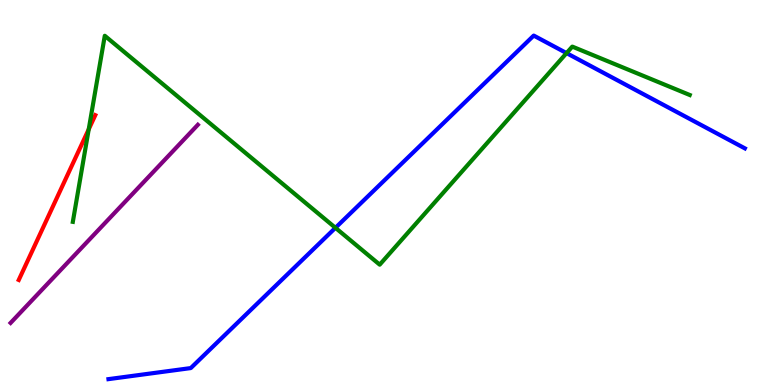[{'lines': ['blue', 'red'], 'intersections': []}, {'lines': ['green', 'red'], 'intersections': [{'x': 1.14, 'y': 6.64}]}, {'lines': ['purple', 'red'], 'intersections': []}, {'lines': ['blue', 'green'], 'intersections': [{'x': 4.33, 'y': 4.08}, {'x': 7.31, 'y': 8.62}]}, {'lines': ['blue', 'purple'], 'intersections': []}, {'lines': ['green', 'purple'], 'intersections': []}]